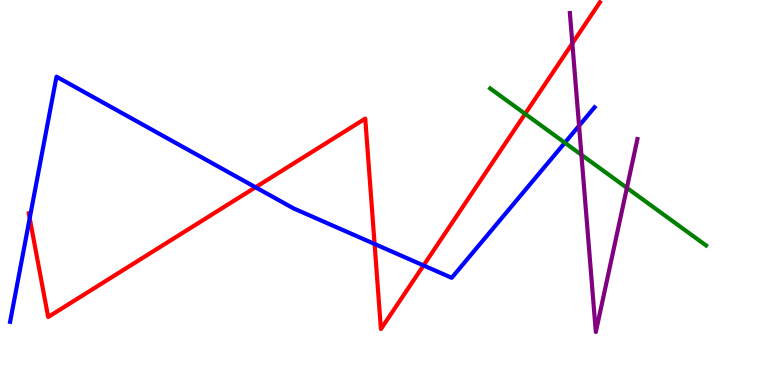[{'lines': ['blue', 'red'], 'intersections': [{'x': 0.383, 'y': 4.33}, {'x': 3.3, 'y': 5.14}, {'x': 4.83, 'y': 3.66}, {'x': 5.46, 'y': 3.11}]}, {'lines': ['green', 'red'], 'intersections': [{'x': 6.78, 'y': 7.04}]}, {'lines': ['purple', 'red'], 'intersections': [{'x': 7.39, 'y': 8.87}]}, {'lines': ['blue', 'green'], 'intersections': [{'x': 7.29, 'y': 6.29}]}, {'lines': ['blue', 'purple'], 'intersections': [{'x': 7.47, 'y': 6.73}]}, {'lines': ['green', 'purple'], 'intersections': [{'x': 7.5, 'y': 5.98}, {'x': 8.09, 'y': 5.12}]}]